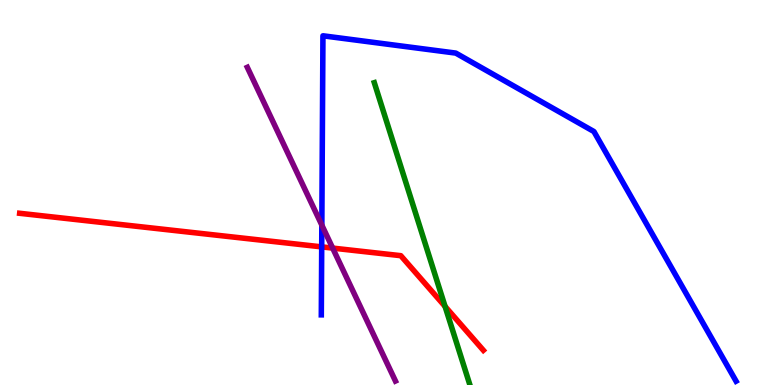[{'lines': ['blue', 'red'], 'intersections': [{'x': 4.15, 'y': 3.59}]}, {'lines': ['green', 'red'], 'intersections': [{'x': 5.74, 'y': 2.04}]}, {'lines': ['purple', 'red'], 'intersections': [{'x': 4.29, 'y': 3.56}]}, {'lines': ['blue', 'green'], 'intersections': []}, {'lines': ['blue', 'purple'], 'intersections': [{'x': 4.15, 'y': 4.15}]}, {'lines': ['green', 'purple'], 'intersections': []}]